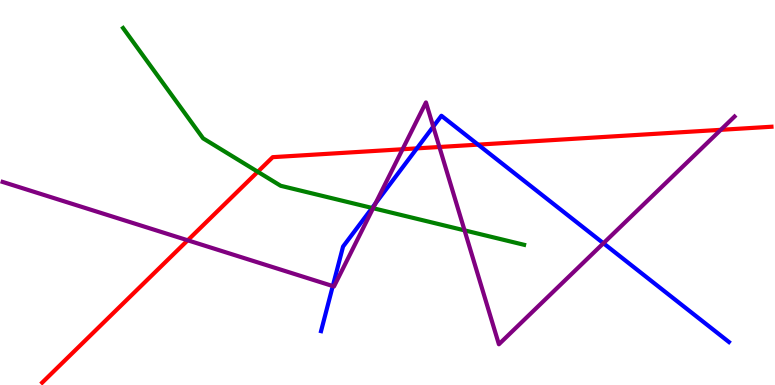[{'lines': ['blue', 'red'], 'intersections': [{'x': 5.38, 'y': 6.15}, {'x': 6.17, 'y': 6.24}]}, {'lines': ['green', 'red'], 'intersections': [{'x': 3.33, 'y': 5.54}]}, {'lines': ['purple', 'red'], 'intersections': [{'x': 2.42, 'y': 3.76}, {'x': 5.19, 'y': 6.12}, {'x': 5.67, 'y': 6.18}, {'x': 9.3, 'y': 6.63}]}, {'lines': ['blue', 'green'], 'intersections': [{'x': 4.8, 'y': 4.6}]}, {'lines': ['blue', 'purple'], 'intersections': [{'x': 4.29, 'y': 2.57}, {'x': 4.84, 'y': 4.71}, {'x': 5.59, 'y': 6.71}, {'x': 7.79, 'y': 3.68}]}, {'lines': ['green', 'purple'], 'intersections': [{'x': 4.81, 'y': 4.59}, {'x': 5.99, 'y': 4.02}]}]